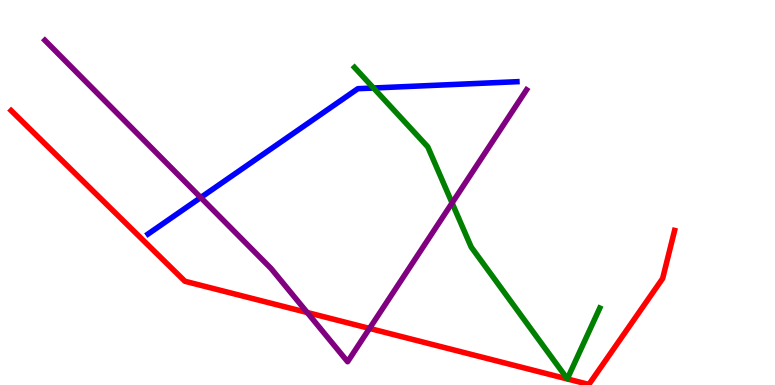[{'lines': ['blue', 'red'], 'intersections': []}, {'lines': ['green', 'red'], 'intersections': []}, {'lines': ['purple', 'red'], 'intersections': [{'x': 3.96, 'y': 1.88}, {'x': 4.77, 'y': 1.47}]}, {'lines': ['blue', 'green'], 'intersections': [{'x': 4.82, 'y': 7.71}]}, {'lines': ['blue', 'purple'], 'intersections': [{'x': 2.59, 'y': 4.87}]}, {'lines': ['green', 'purple'], 'intersections': [{'x': 5.83, 'y': 4.73}]}]